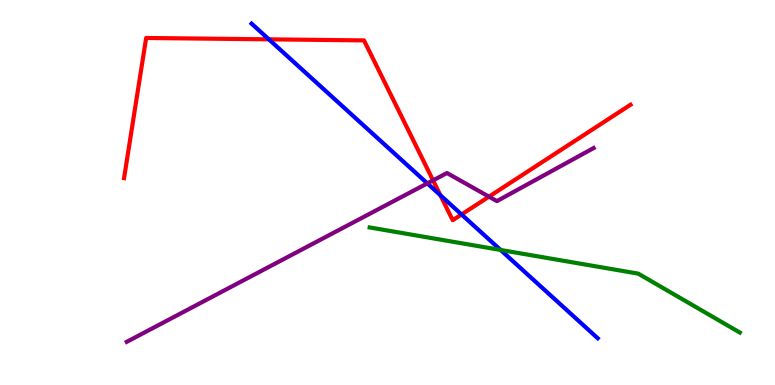[{'lines': ['blue', 'red'], 'intersections': [{'x': 3.47, 'y': 8.98}, {'x': 5.68, 'y': 4.93}, {'x': 5.96, 'y': 4.43}]}, {'lines': ['green', 'red'], 'intersections': []}, {'lines': ['purple', 'red'], 'intersections': [{'x': 5.59, 'y': 5.32}, {'x': 6.31, 'y': 4.89}]}, {'lines': ['blue', 'green'], 'intersections': [{'x': 6.46, 'y': 3.51}]}, {'lines': ['blue', 'purple'], 'intersections': [{'x': 5.51, 'y': 5.24}]}, {'lines': ['green', 'purple'], 'intersections': []}]